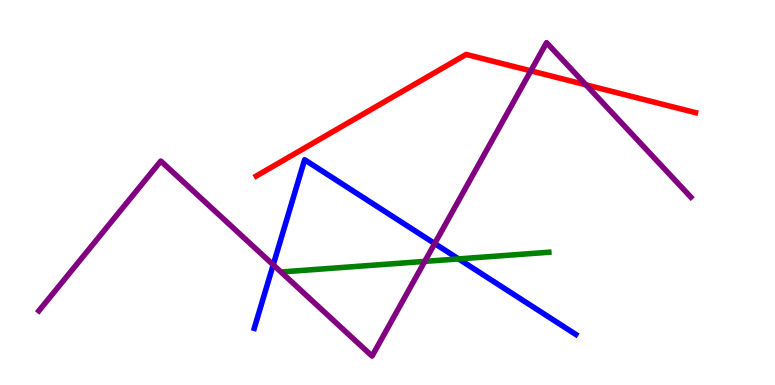[{'lines': ['blue', 'red'], 'intersections': []}, {'lines': ['green', 'red'], 'intersections': []}, {'lines': ['purple', 'red'], 'intersections': [{'x': 6.85, 'y': 8.16}, {'x': 7.56, 'y': 7.8}]}, {'lines': ['blue', 'green'], 'intersections': [{'x': 5.92, 'y': 3.28}]}, {'lines': ['blue', 'purple'], 'intersections': [{'x': 3.53, 'y': 3.12}, {'x': 5.61, 'y': 3.67}]}, {'lines': ['green', 'purple'], 'intersections': [{'x': 5.48, 'y': 3.21}]}]